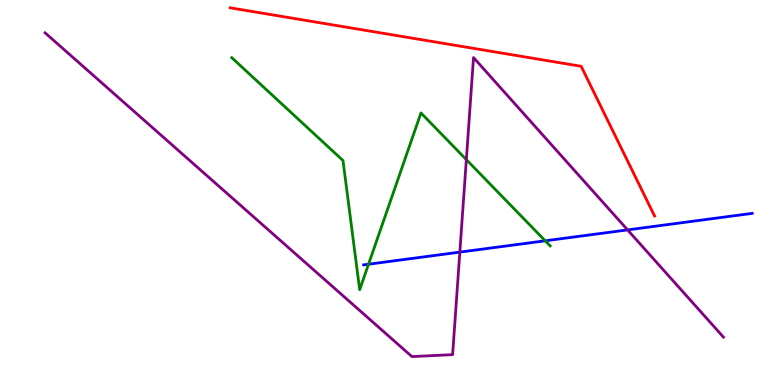[{'lines': ['blue', 'red'], 'intersections': []}, {'lines': ['green', 'red'], 'intersections': []}, {'lines': ['purple', 'red'], 'intersections': []}, {'lines': ['blue', 'green'], 'intersections': [{'x': 4.76, 'y': 3.14}, {'x': 7.04, 'y': 3.75}]}, {'lines': ['blue', 'purple'], 'intersections': [{'x': 5.93, 'y': 3.45}, {'x': 8.1, 'y': 4.03}]}, {'lines': ['green', 'purple'], 'intersections': [{'x': 6.02, 'y': 5.85}]}]